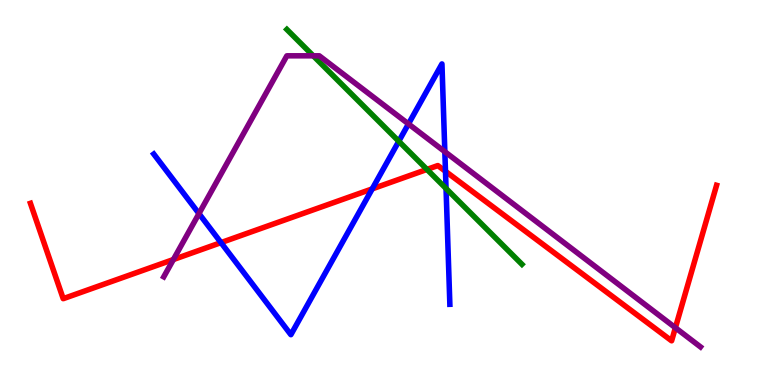[{'lines': ['blue', 'red'], 'intersections': [{'x': 2.85, 'y': 3.7}, {'x': 4.8, 'y': 5.09}, {'x': 5.75, 'y': 5.55}]}, {'lines': ['green', 'red'], 'intersections': [{'x': 5.51, 'y': 5.6}]}, {'lines': ['purple', 'red'], 'intersections': [{'x': 2.24, 'y': 3.26}, {'x': 8.71, 'y': 1.49}]}, {'lines': ['blue', 'green'], 'intersections': [{'x': 5.15, 'y': 6.33}, {'x': 5.76, 'y': 5.1}]}, {'lines': ['blue', 'purple'], 'intersections': [{'x': 2.57, 'y': 4.45}, {'x': 5.27, 'y': 6.78}, {'x': 5.74, 'y': 6.06}]}, {'lines': ['green', 'purple'], 'intersections': [{'x': 4.04, 'y': 8.55}]}]